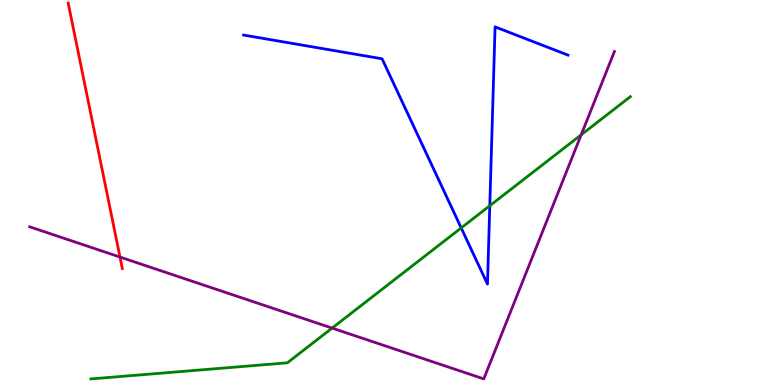[{'lines': ['blue', 'red'], 'intersections': []}, {'lines': ['green', 'red'], 'intersections': []}, {'lines': ['purple', 'red'], 'intersections': [{'x': 1.55, 'y': 3.32}]}, {'lines': ['blue', 'green'], 'intersections': [{'x': 5.95, 'y': 4.08}, {'x': 6.32, 'y': 4.66}]}, {'lines': ['blue', 'purple'], 'intersections': []}, {'lines': ['green', 'purple'], 'intersections': [{'x': 4.28, 'y': 1.48}, {'x': 7.5, 'y': 6.5}]}]